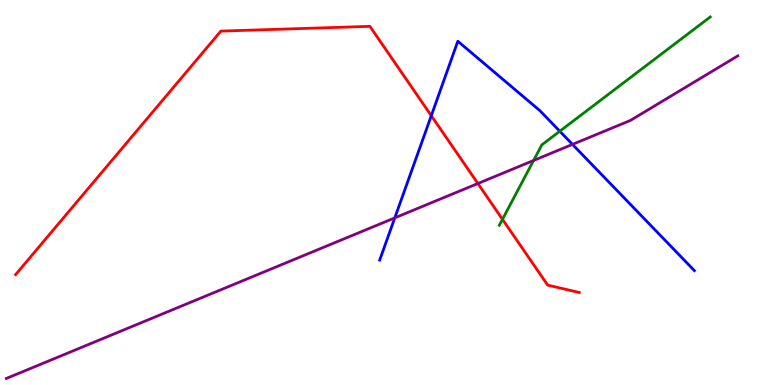[{'lines': ['blue', 'red'], 'intersections': [{'x': 5.57, 'y': 6.99}]}, {'lines': ['green', 'red'], 'intersections': [{'x': 6.48, 'y': 4.3}]}, {'lines': ['purple', 'red'], 'intersections': [{'x': 6.17, 'y': 5.23}]}, {'lines': ['blue', 'green'], 'intersections': [{'x': 7.22, 'y': 6.59}]}, {'lines': ['blue', 'purple'], 'intersections': [{'x': 5.09, 'y': 4.34}, {'x': 7.39, 'y': 6.25}]}, {'lines': ['green', 'purple'], 'intersections': [{'x': 6.89, 'y': 5.83}]}]